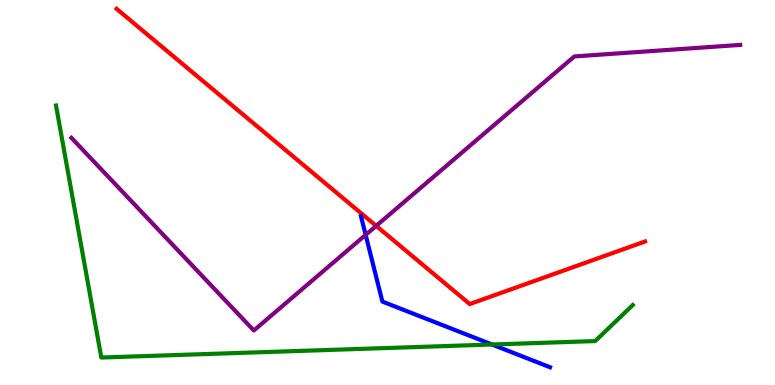[{'lines': ['blue', 'red'], 'intersections': []}, {'lines': ['green', 'red'], 'intersections': []}, {'lines': ['purple', 'red'], 'intersections': [{'x': 4.85, 'y': 4.13}]}, {'lines': ['blue', 'green'], 'intersections': [{'x': 6.35, 'y': 1.05}]}, {'lines': ['blue', 'purple'], 'intersections': [{'x': 4.72, 'y': 3.9}]}, {'lines': ['green', 'purple'], 'intersections': []}]